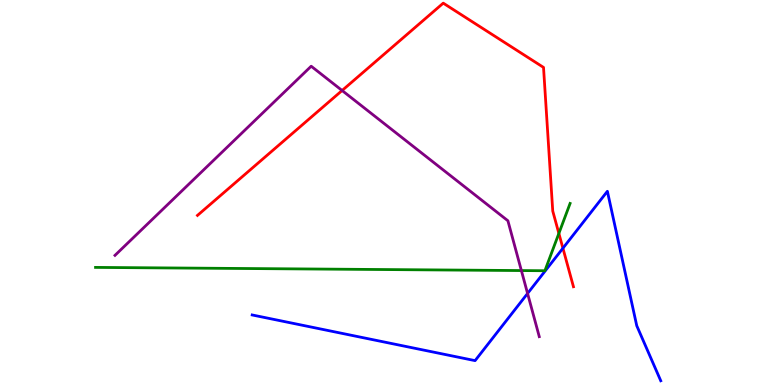[{'lines': ['blue', 'red'], 'intersections': [{'x': 7.26, 'y': 3.55}]}, {'lines': ['green', 'red'], 'intersections': [{'x': 7.21, 'y': 3.94}]}, {'lines': ['purple', 'red'], 'intersections': [{'x': 4.41, 'y': 7.65}]}, {'lines': ['blue', 'green'], 'intersections': []}, {'lines': ['blue', 'purple'], 'intersections': [{'x': 6.81, 'y': 2.38}]}, {'lines': ['green', 'purple'], 'intersections': [{'x': 6.73, 'y': 2.97}]}]